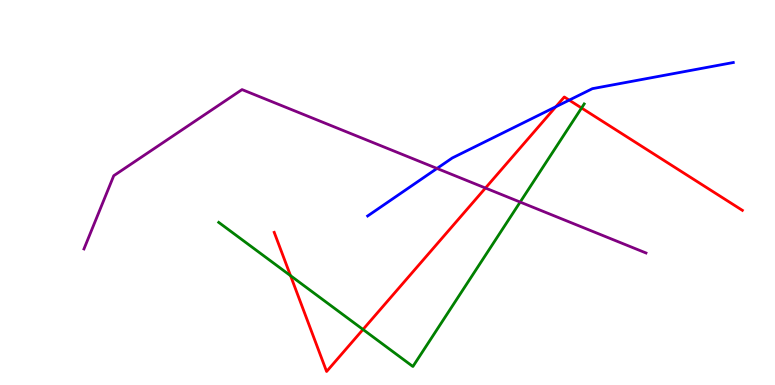[{'lines': ['blue', 'red'], 'intersections': [{'x': 7.17, 'y': 7.23}, {'x': 7.34, 'y': 7.4}]}, {'lines': ['green', 'red'], 'intersections': [{'x': 3.75, 'y': 2.84}, {'x': 4.68, 'y': 1.44}, {'x': 7.5, 'y': 7.2}]}, {'lines': ['purple', 'red'], 'intersections': [{'x': 6.26, 'y': 5.12}]}, {'lines': ['blue', 'green'], 'intersections': []}, {'lines': ['blue', 'purple'], 'intersections': [{'x': 5.64, 'y': 5.62}]}, {'lines': ['green', 'purple'], 'intersections': [{'x': 6.71, 'y': 4.75}]}]